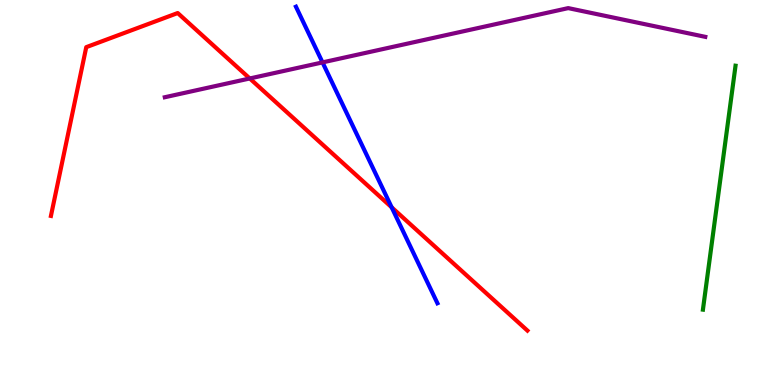[{'lines': ['blue', 'red'], 'intersections': [{'x': 5.05, 'y': 4.62}]}, {'lines': ['green', 'red'], 'intersections': []}, {'lines': ['purple', 'red'], 'intersections': [{'x': 3.22, 'y': 7.96}]}, {'lines': ['blue', 'green'], 'intersections': []}, {'lines': ['blue', 'purple'], 'intersections': [{'x': 4.16, 'y': 8.38}]}, {'lines': ['green', 'purple'], 'intersections': []}]